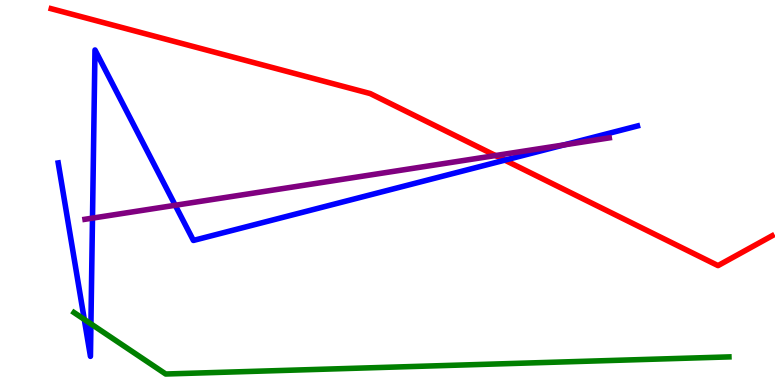[{'lines': ['blue', 'red'], 'intersections': [{'x': 6.51, 'y': 5.84}]}, {'lines': ['green', 'red'], 'intersections': []}, {'lines': ['purple', 'red'], 'intersections': [{'x': 6.39, 'y': 5.96}]}, {'lines': ['blue', 'green'], 'intersections': [{'x': 1.09, 'y': 1.7}, {'x': 1.17, 'y': 1.59}]}, {'lines': ['blue', 'purple'], 'intersections': [{'x': 1.19, 'y': 4.33}, {'x': 2.26, 'y': 4.67}, {'x': 7.28, 'y': 6.24}]}, {'lines': ['green', 'purple'], 'intersections': []}]